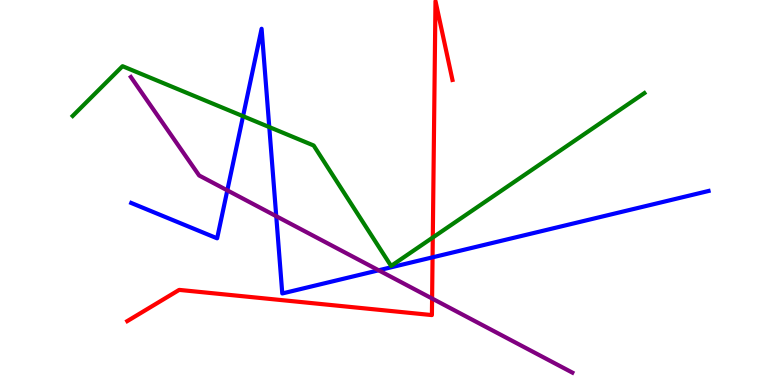[{'lines': ['blue', 'red'], 'intersections': [{'x': 5.58, 'y': 3.32}]}, {'lines': ['green', 'red'], 'intersections': [{'x': 5.58, 'y': 3.83}]}, {'lines': ['purple', 'red'], 'intersections': [{'x': 5.58, 'y': 2.25}]}, {'lines': ['blue', 'green'], 'intersections': [{'x': 3.14, 'y': 6.98}, {'x': 3.47, 'y': 6.7}]}, {'lines': ['blue', 'purple'], 'intersections': [{'x': 2.93, 'y': 5.06}, {'x': 3.56, 'y': 4.38}, {'x': 4.89, 'y': 2.98}]}, {'lines': ['green', 'purple'], 'intersections': []}]